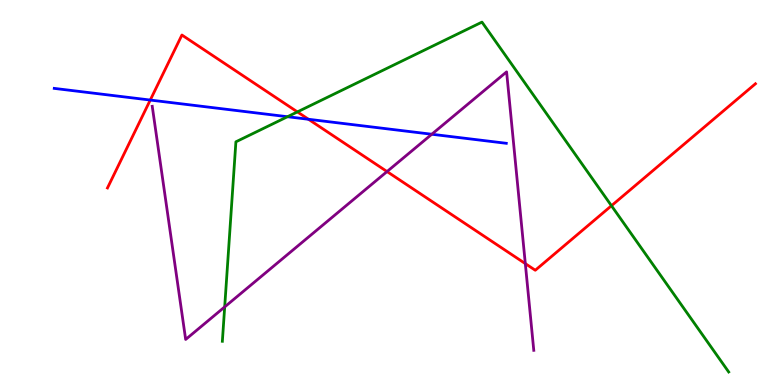[{'lines': ['blue', 'red'], 'intersections': [{'x': 1.94, 'y': 7.4}, {'x': 3.98, 'y': 6.9}]}, {'lines': ['green', 'red'], 'intersections': [{'x': 3.84, 'y': 7.09}, {'x': 7.89, 'y': 4.66}]}, {'lines': ['purple', 'red'], 'intersections': [{'x': 4.99, 'y': 5.54}, {'x': 6.78, 'y': 3.15}]}, {'lines': ['blue', 'green'], 'intersections': [{'x': 3.71, 'y': 6.97}]}, {'lines': ['blue', 'purple'], 'intersections': [{'x': 5.57, 'y': 6.51}]}, {'lines': ['green', 'purple'], 'intersections': [{'x': 2.9, 'y': 2.03}]}]